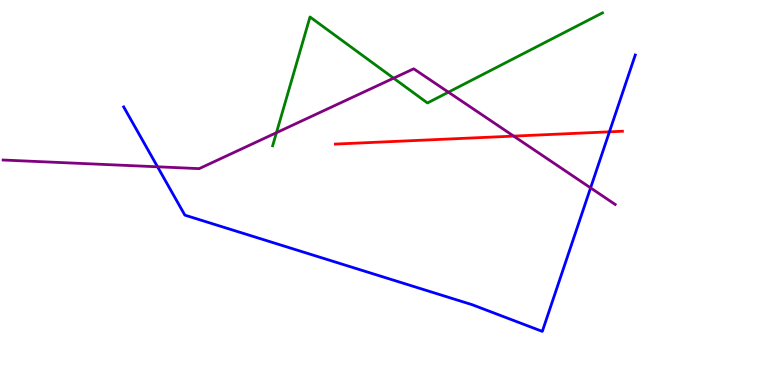[{'lines': ['blue', 'red'], 'intersections': [{'x': 7.86, 'y': 6.58}]}, {'lines': ['green', 'red'], 'intersections': []}, {'lines': ['purple', 'red'], 'intersections': [{'x': 6.63, 'y': 6.46}]}, {'lines': ['blue', 'green'], 'intersections': []}, {'lines': ['blue', 'purple'], 'intersections': [{'x': 2.03, 'y': 5.67}, {'x': 7.62, 'y': 5.12}]}, {'lines': ['green', 'purple'], 'intersections': [{'x': 3.57, 'y': 6.55}, {'x': 5.08, 'y': 7.97}, {'x': 5.79, 'y': 7.61}]}]